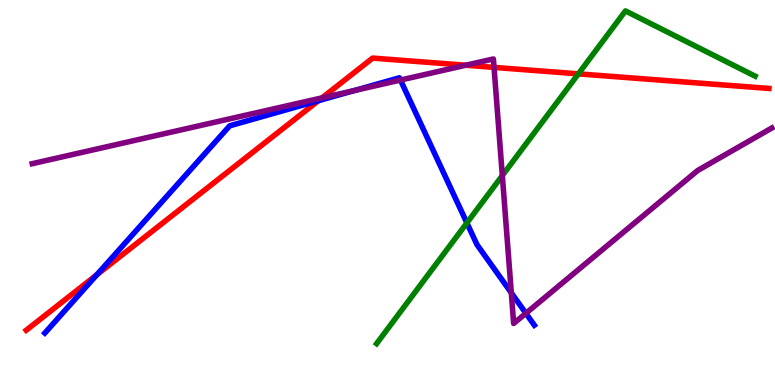[{'lines': ['blue', 'red'], 'intersections': [{'x': 1.25, 'y': 2.86}, {'x': 4.11, 'y': 7.38}]}, {'lines': ['green', 'red'], 'intersections': [{'x': 7.46, 'y': 8.08}]}, {'lines': ['purple', 'red'], 'intersections': [{'x': 4.16, 'y': 7.46}, {'x': 6.01, 'y': 8.31}, {'x': 6.37, 'y': 8.25}]}, {'lines': ['blue', 'green'], 'intersections': [{'x': 6.02, 'y': 4.21}]}, {'lines': ['blue', 'purple'], 'intersections': [{'x': 4.57, 'y': 7.65}, {'x': 5.17, 'y': 7.92}, {'x': 6.6, 'y': 2.39}, {'x': 6.79, 'y': 1.86}]}, {'lines': ['green', 'purple'], 'intersections': [{'x': 6.48, 'y': 5.44}]}]